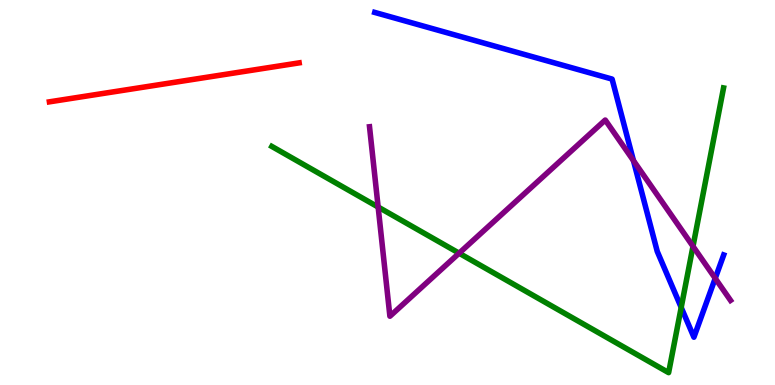[{'lines': ['blue', 'red'], 'intersections': []}, {'lines': ['green', 'red'], 'intersections': []}, {'lines': ['purple', 'red'], 'intersections': []}, {'lines': ['blue', 'green'], 'intersections': [{'x': 8.79, 'y': 2.01}]}, {'lines': ['blue', 'purple'], 'intersections': [{'x': 8.17, 'y': 5.83}, {'x': 9.23, 'y': 2.77}]}, {'lines': ['green', 'purple'], 'intersections': [{'x': 4.88, 'y': 4.62}, {'x': 5.92, 'y': 3.42}, {'x': 8.94, 'y': 3.6}]}]